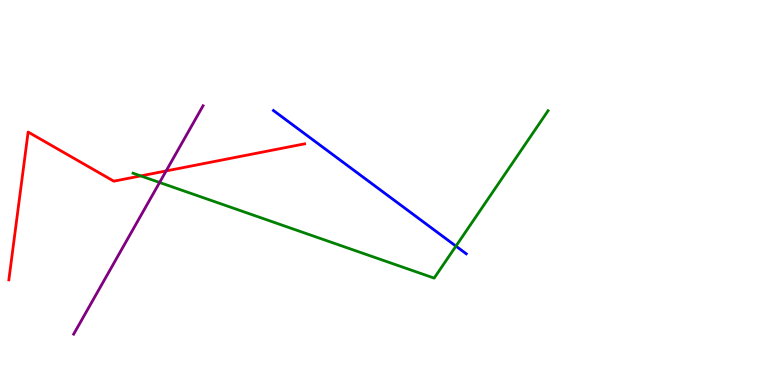[{'lines': ['blue', 'red'], 'intersections': []}, {'lines': ['green', 'red'], 'intersections': [{'x': 1.82, 'y': 5.43}]}, {'lines': ['purple', 'red'], 'intersections': [{'x': 2.14, 'y': 5.56}]}, {'lines': ['blue', 'green'], 'intersections': [{'x': 5.88, 'y': 3.61}]}, {'lines': ['blue', 'purple'], 'intersections': []}, {'lines': ['green', 'purple'], 'intersections': [{'x': 2.06, 'y': 5.26}]}]